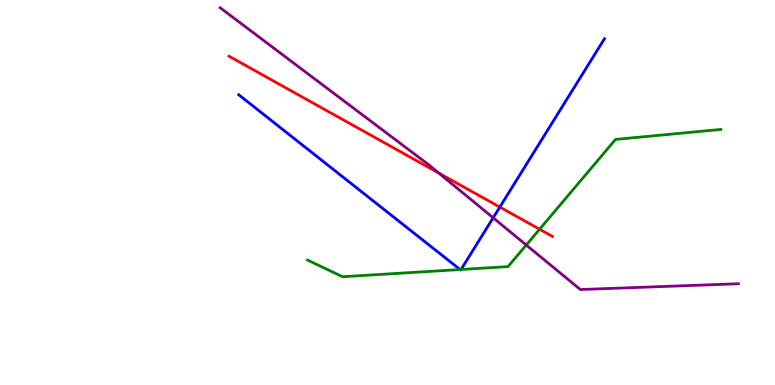[{'lines': ['blue', 'red'], 'intersections': [{'x': 6.45, 'y': 4.62}]}, {'lines': ['green', 'red'], 'intersections': [{'x': 6.96, 'y': 4.05}]}, {'lines': ['purple', 'red'], 'intersections': [{'x': 5.66, 'y': 5.5}]}, {'lines': ['blue', 'green'], 'intersections': [{'x': 5.94, 'y': 3.0}, {'x': 5.95, 'y': 3.0}]}, {'lines': ['blue', 'purple'], 'intersections': [{'x': 6.36, 'y': 4.34}]}, {'lines': ['green', 'purple'], 'intersections': [{'x': 6.79, 'y': 3.64}]}]